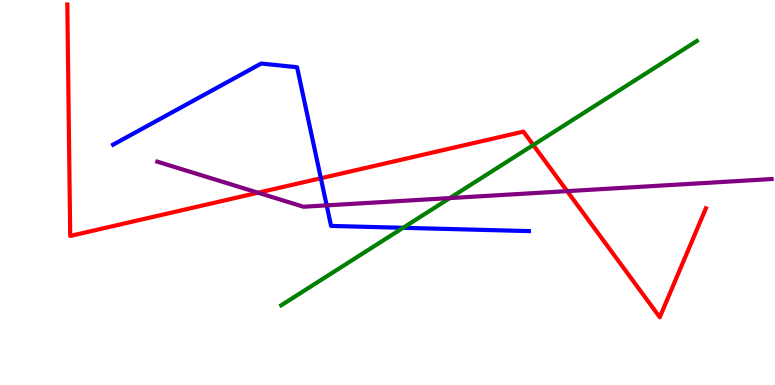[{'lines': ['blue', 'red'], 'intersections': [{'x': 4.14, 'y': 5.37}]}, {'lines': ['green', 'red'], 'intersections': [{'x': 6.88, 'y': 6.23}]}, {'lines': ['purple', 'red'], 'intersections': [{'x': 3.33, 'y': 4.99}, {'x': 7.32, 'y': 5.04}]}, {'lines': ['blue', 'green'], 'intersections': [{'x': 5.2, 'y': 4.08}]}, {'lines': ['blue', 'purple'], 'intersections': [{'x': 4.22, 'y': 4.67}]}, {'lines': ['green', 'purple'], 'intersections': [{'x': 5.8, 'y': 4.86}]}]